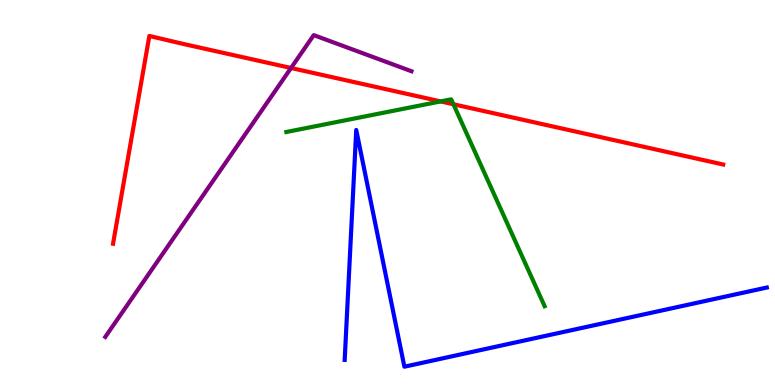[{'lines': ['blue', 'red'], 'intersections': []}, {'lines': ['green', 'red'], 'intersections': [{'x': 5.69, 'y': 7.37}, {'x': 5.85, 'y': 7.29}]}, {'lines': ['purple', 'red'], 'intersections': [{'x': 3.76, 'y': 8.23}]}, {'lines': ['blue', 'green'], 'intersections': []}, {'lines': ['blue', 'purple'], 'intersections': []}, {'lines': ['green', 'purple'], 'intersections': []}]